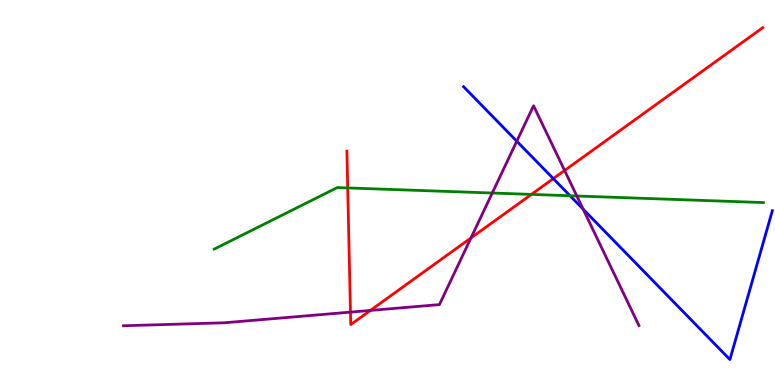[{'lines': ['blue', 'red'], 'intersections': [{'x': 7.14, 'y': 5.36}]}, {'lines': ['green', 'red'], 'intersections': [{'x': 4.49, 'y': 5.12}, {'x': 6.86, 'y': 4.95}]}, {'lines': ['purple', 'red'], 'intersections': [{'x': 4.52, 'y': 1.89}, {'x': 4.78, 'y': 1.94}, {'x': 6.08, 'y': 3.82}, {'x': 7.29, 'y': 5.57}]}, {'lines': ['blue', 'green'], 'intersections': [{'x': 7.36, 'y': 4.92}]}, {'lines': ['blue', 'purple'], 'intersections': [{'x': 6.67, 'y': 6.33}, {'x': 7.52, 'y': 4.57}]}, {'lines': ['green', 'purple'], 'intersections': [{'x': 6.35, 'y': 4.99}, {'x': 7.44, 'y': 4.91}]}]